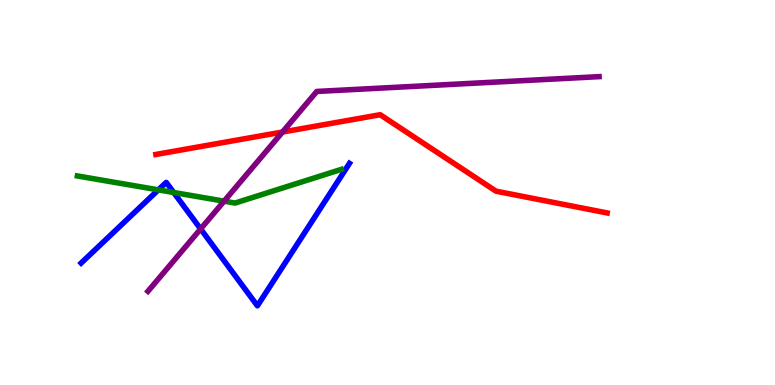[{'lines': ['blue', 'red'], 'intersections': []}, {'lines': ['green', 'red'], 'intersections': []}, {'lines': ['purple', 'red'], 'intersections': [{'x': 3.65, 'y': 6.57}]}, {'lines': ['blue', 'green'], 'intersections': [{'x': 2.04, 'y': 5.07}, {'x': 2.24, 'y': 5.0}]}, {'lines': ['blue', 'purple'], 'intersections': [{'x': 2.59, 'y': 4.05}]}, {'lines': ['green', 'purple'], 'intersections': [{'x': 2.89, 'y': 4.77}]}]